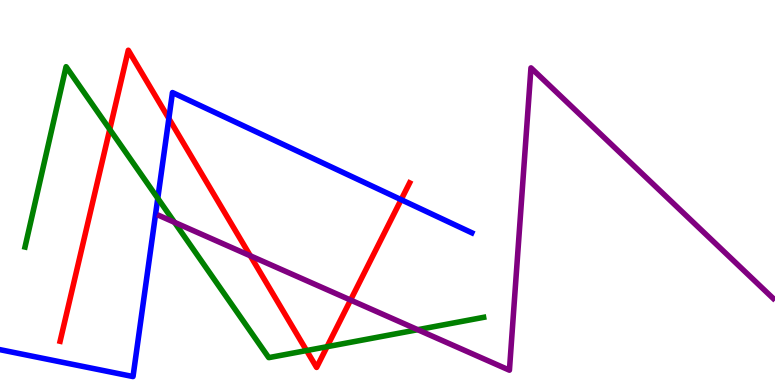[{'lines': ['blue', 'red'], 'intersections': [{'x': 2.18, 'y': 6.92}, {'x': 5.18, 'y': 4.81}]}, {'lines': ['green', 'red'], 'intersections': [{'x': 1.42, 'y': 6.64}, {'x': 3.96, 'y': 0.895}, {'x': 4.22, 'y': 0.995}]}, {'lines': ['purple', 'red'], 'intersections': [{'x': 3.23, 'y': 3.36}, {'x': 4.52, 'y': 2.21}]}, {'lines': ['blue', 'green'], 'intersections': [{'x': 2.04, 'y': 4.85}]}, {'lines': ['blue', 'purple'], 'intersections': []}, {'lines': ['green', 'purple'], 'intersections': [{'x': 2.25, 'y': 4.23}, {'x': 5.39, 'y': 1.44}]}]